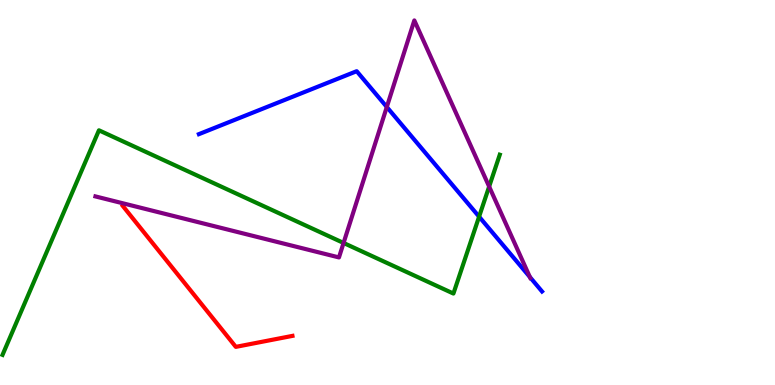[{'lines': ['blue', 'red'], 'intersections': []}, {'lines': ['green', 'red'], 'intersections': []}, {'lines': ['purple', 'red'], 'intersections': []}, {'lines': ['blue', 'green'], 'intersections': [{'x': 6.18, 'y': 4.37}]}, {'lines': ['blue', 'purple'], 'intersections': [{'x': 4.99, 'y': 7.22}, {'x': 6.84, 'y': 2.8}]}, {'lines': ['green', 'purple'], 'intersections': [{'x': 4.43, 'y': 3.69}, {'x': 6.31, 'y': 5.15}]}]